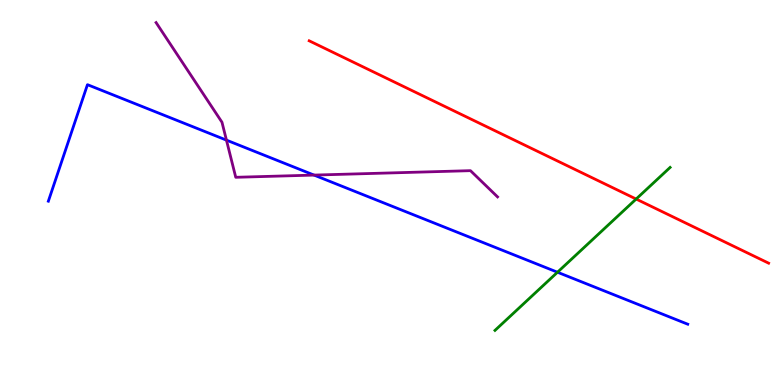[{'lines': ['blue', 'red'], 'intersections': []}, {'lines': ['green', 'red'], 'intersections': [{'x': 8.21, 'y': 4.83}]}, {'lines': ['purple', 'red'], 'intersections': []}, {'lines': ['blue', 'green'], 'intersections': [{'x': 7.19, 'y': 2.93}]}, {'lines': ['blue', 'purple'], 'intersections': [{'x': 2.92, 'y': 6.36}, {'x': 4.05, 'y': 5.45}]}, {'lines': ['green', 'purple'], 'intersections': []}]